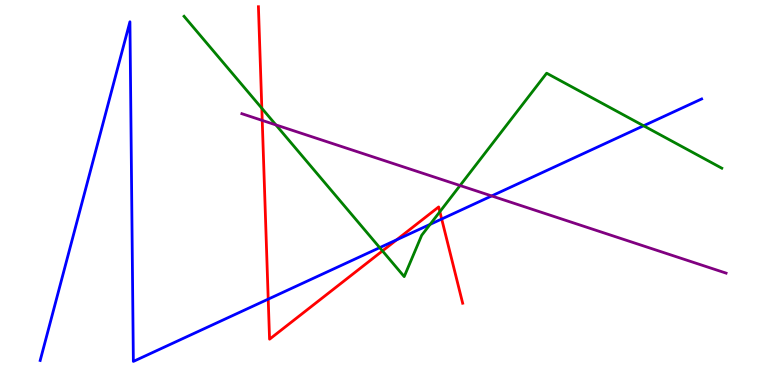[{'lines': ['blue', 'red'], 'intersections': [{'x': 3.46, 'y': 2.23}, {'x': 5.12, 'y': 3.77}, {'x': 5.7, 'y': 4.31}]}, {'lines': ['green', 'red'], 'intersections': [{'x': 3.38, 'y': 7.19}, {'x': 4.93, 'y': 3.48}, {'x': 5.68, 'y': 4.5}]}, {'lines': ['purple', 'red'], 'intersections': [{'x': 3.38, 'y': 6.87}]}, {'lines': ['blue', 'green'], 'intersections': [{'x': 4.9, 'y': 3.57}, {'x': 5.55, 'y': 4.17}, {'x': 8.3, 'y': 6.73}]}, {'lines': ['blue', 'purple'], 'intersections': [{'x': 6.34, 'y': 4.91}]}, {'lines': ['green', 'purple'], 'intersections': [{'x': 3.56, 'y': 6.76}, {'x': 5.94, 'y': 5.18}]}]